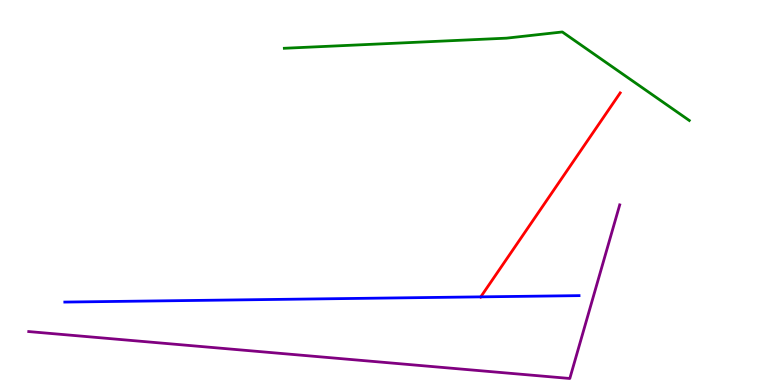[{'lines': ['blue', 'red'], 'intersections': [{'x': 6.2, 'y': 2.29}]}, {'lines': ['green', 'red'], 'intersections': []}, {'lines': ['purple', 'red'], 'intersections': []}, {'lines': ['blue', 'green'], 'intersections': []}, {'lines': ['blue', 'purple'], 'intersections': []}, {'lines': ['green', 'purple'], 'intersections': []}]